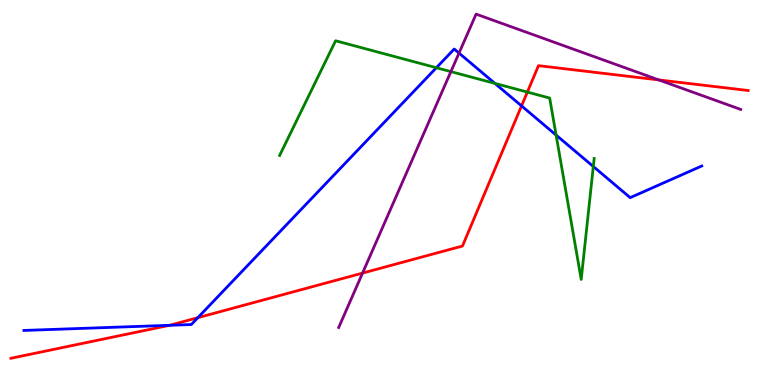[{'lines': ['blue', 'red'], 'intersections': [{'x': 2.19, 'y': 1.55}, {'x': 2.55, 'y': 1.75}, {'x': 6.73, 'y': 7.25}]}, {'lines': ['green', 'red'], 'intersections': [{'x': 6.8, 'y': 7.61}]}, {'lines': ['purple', 'red'], 'intersections': [{'x': 4.68, 'y': 2.91}, {'x': 8.5, 'y': 7.92}]}, {'lines': ['blue', 'green'], 'intersections': [{'x': 5.63, 'y': 8.24}, {'x': 6.39, 'y': 7.83}, {'x': 7.18, 'y': 6.49}, {'x': 7.66, 'y': 5.68}]}, {'lines': ['blue', 'purple'], 'intersections': [{'x': 5.92, 'y': 8.62}]}, {'lines': ['green', 'purple'], 'intersections': [{'x': 5.82, 'y': 8.14}]}]